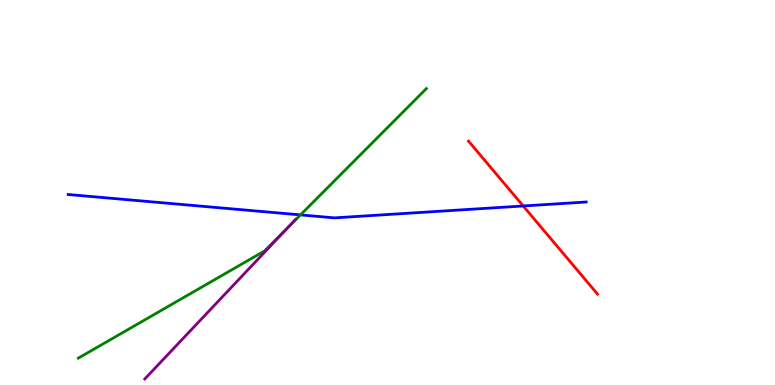[{'lines': ['blue', 'red'], 'intersections': [{'x': 6.75, 'y': 4.65}]}, {'lines': ['green', 'red'], 'intersections': []}, {'lines': ['purple', 'red'], 'intersections': []}, {'lines': ['blue', 'green'], 'intersections': [{'x': 3.88, 'y': 4.42}]}, {'lines': ['blue', 'purple'], 'intersections': []}, {'lines': ['green', 'purple'], 'intersections': [{'x': 3.72, 'y': 4.1}]}]